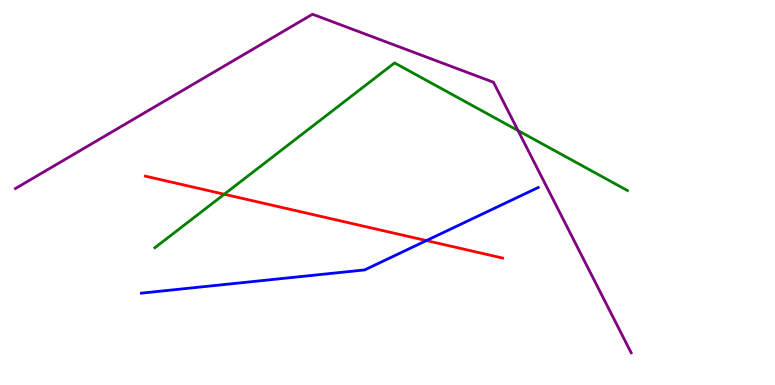[{'lines': ['blue', 'red'], 'intersections': [{'x': 5.5, 'y': 3.75}]}, {'lines': ['green', 'red'], 'intersections': [{'x': 2.89, 'y': 4.95}]}, {'lines': ['purple', 'red'], 'intersections': []}, {'lines': ['blue', 'green'], 'intersections': []}, {'lines': ['blue', 'purple'], 'intersections': []}, {'lines': ['green', 'purple'], 'intersections': [{'x': 6.68, 'y': 6.61}]}]